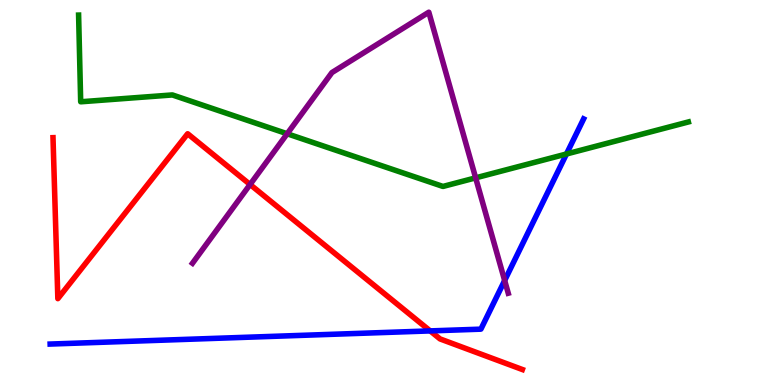[{'lines': ['blue', 'red'], 'intersections': [{'x': 5.55, 'y': 1.41}]}, {'lines': ['green', 'red'], 'intersections': []}, {'lines': ['purple', 'red'], 'intersections': [{'x': 3.23, 'y': 5.21}]}, {'lines': ['blue', 'green'], 'intersections': [{'x': 7.31, 'y': 6.0}]}, {'lines': ['blue', 'purple'], 'intersections': [{'x': 6.51, 'y': 2.71}]}, {'lines': ['green', 'purple'], 'intersections': [{'x': 3.71, 'y': 6.53}, {'x': 6.14, 'y': 5.38}]}]